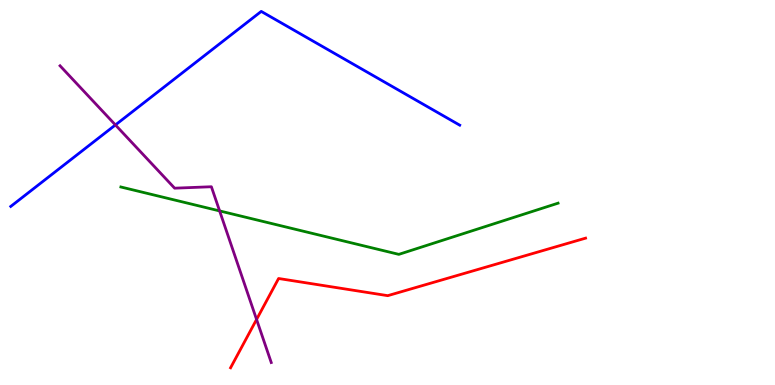[{'lines': ['blue', 'red'], 'intersections': []}, {'lines': ['green', 'red'], 'intersections': []}, {'lines': ['purple', 'red'], 'intersections': [{'x': 3.31, 'y': 1.7}]}, {'lines': ['blue', 'green'], 'intersections': []}, {'lines': ['blue', 'purple'], 'intersections': [{'x': 1.49, 'y': 6.75}]}, {'lines': ['green', 'purple'], 'intersections': [{'x': 2.83, 'y': 4.52}]}]